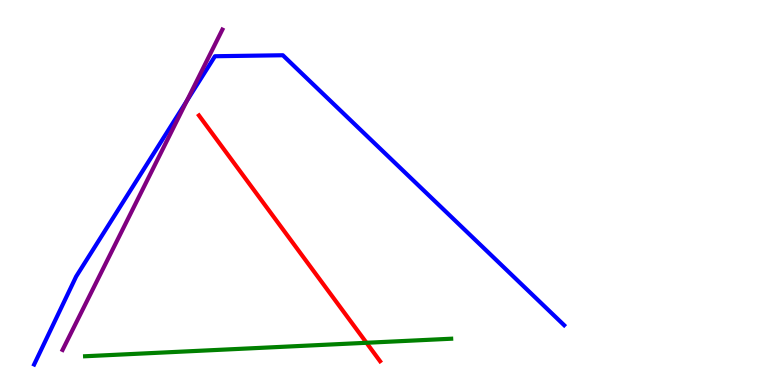[{'lines': ['blue', 'red'], 'intersections': []}, {'lines': ['green', 'red'], 'intersections': [{'x': 4.73, 'y': 1.1}]}, {'lines': ['purple', 'red'], 'intersections': []}, {'lines': ['blue', 'green'], 'intersections': []}, {'lines': ['blue', 'purple'], 'intersections': [{'x': 2.41, 'y': 7.38}]}, {'lines': ['green', 'purple'], 'intersections': []}]